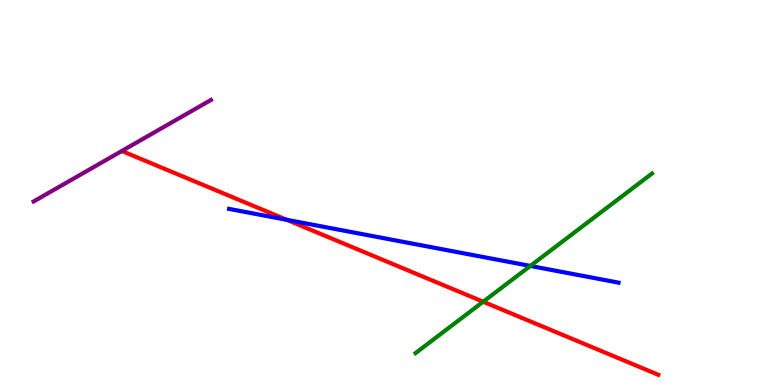[{'lines': ['blue', 'red'], 'intersections': [{'x': 3.7, 'y': 4.29}]}, {'lines': ['green', 'red'], 'intersections': [{'x': 6.23, 'y': 2.16}]}, {'lines': ['purple', 'red'], 'intersections': []}, {'lines': ['blue', 'green'], 'intersections': [{'x': 6.84, 'y': 3.09}]}, {'lines': ['blue', 'purple'], 'intersections': []}, {'lines': ['green', 'purple'], 'intersections': []}]